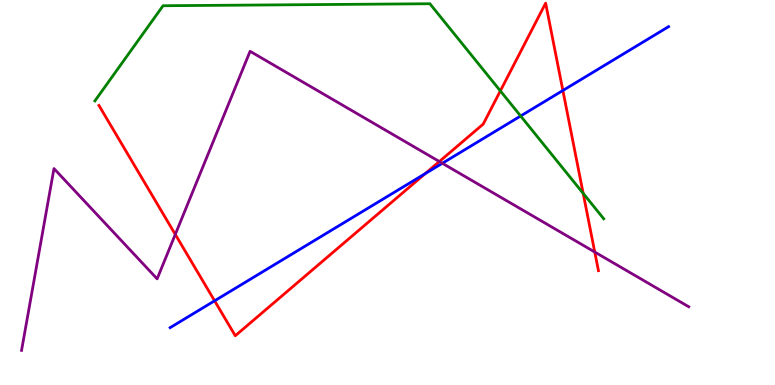[{'lines': ['blue', 'red'], 'intersections': [{'x': 2.77, 'y': 2.19}, {'x': 5.49, 'y': 5.49}, {'x': 7.26, 'y': 7.65}]}, {'lines': ['green', 'red'], 'intersections': [{'x': 6.46, 'y': 7.64}, {'x': 7.52, 'y': 4.98}]}, {'lines': ['purple', 'red'], 'intersections': [{'x': 2.26, 'y': 3.91}, {'x': 5.67, 'y': 5.8}, {'x': 7.67, 'y': 3.45}]}, {'lines': ['blue', 'green'], 'intersections': [{'x': 6.72, 'y': 6.99}]}, {'lines': ['blue', 'purple'], 'intersections': [{'x': 5.71, 'y': 5.76}]}, {'lines': ['green', 'purple'], 'intersections': []}]